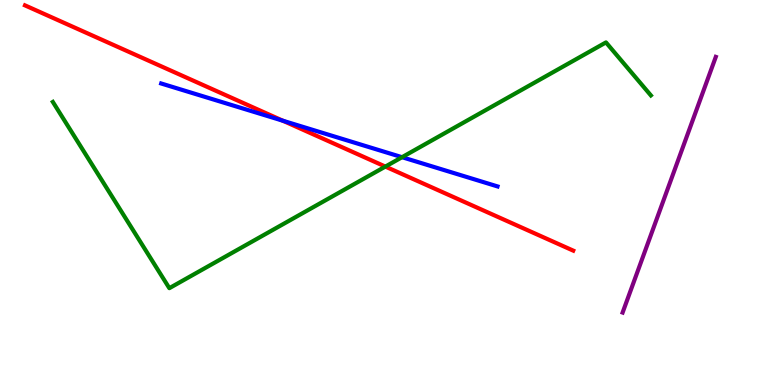[{'lines': ['blue', 'red'], 'intersections': [{'x': 3.65, 'y': 6.86}]}, {'lines': ['green', 'red'], 'intersections': [{'x': 4.97, 'y': 5.67}]}, {'lines': ['purple', 'red'], 'intersections': []}, {'lines': ['blue', 'green'], 'intersections': [{'x': 5.19, 'y': 5.92}]}, {'lines': ['blue', 'purple'], 'intersections': []}, {'lines': ['green', 'purple'], 'intersections': []}]